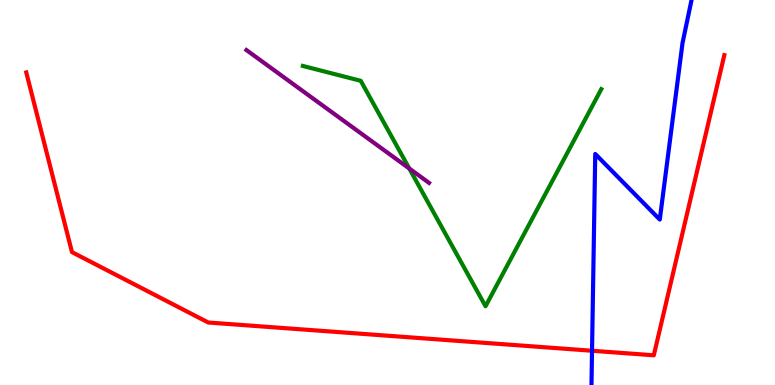[{'lines': ['blue', 'red'], 'intersections': [{'x': 7.64, 'y': 0.89}]}, {'lines': ['green', 'red'], 'intersections': []}, {'lines': ['purple', 'red'], 'intersections': []}, {'lines': ['blue', 'green'], 'intersections': []}, {'lines': ['blue', 'purple'], 'intersections': []}, {'lines': ['green', 'purple'], 'intersections': [{'x': 5.28, 'y': 5.62}]}]